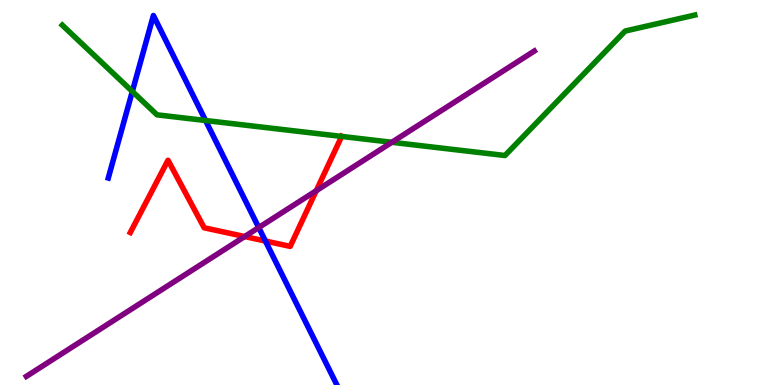[{'lines': ['blue', 'red'], 'intersections': [{'x': 3.42, 'y': 3.74}]}, {'lines': ['green', 'red'], 'intersections': [{'x': 4.41, 'y': 6.46}]}, {'lines': ['purple', 'red'], 'intersections': [{'x': 3.16, 'y': 3.86}, {'x': 4.08, 'y': 5.05}]}, {'lines': ['blue', 'green'], 'intersections': [{'x': 1.71, 'y': 7.62}, {'x': 2.65, 'y': 6.87}]}, {'lines': ['blue', 'purple'], 'intersections': [{'x': 3.34, 'y': 4.09}]}, {'lines': ['green', 'purple'], 'intersections': [{'x': 5.06, 'y': 6.3}]}]